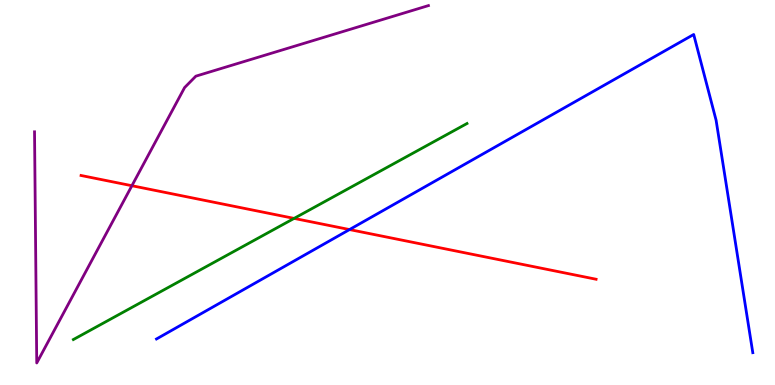[{'lines': ['blue', 'red'], 'intersections': [{'x': 4.51, 'y': 4.04}]}, {'lines': ['green', 'red'], 'intersections': [{'x': 3.79, 'y': 4.33}]}, {'lines': ['purple', 'red'], 'intersections': [{'x': 1.7, 'y': 5.18}]}, {'lines': ['blue', 'green'], 'intersections': []}, {'lines': ['blue', 'purple'], 'intersections': []}, {'lines': ['green', 'purple'], 'intersections': []}]